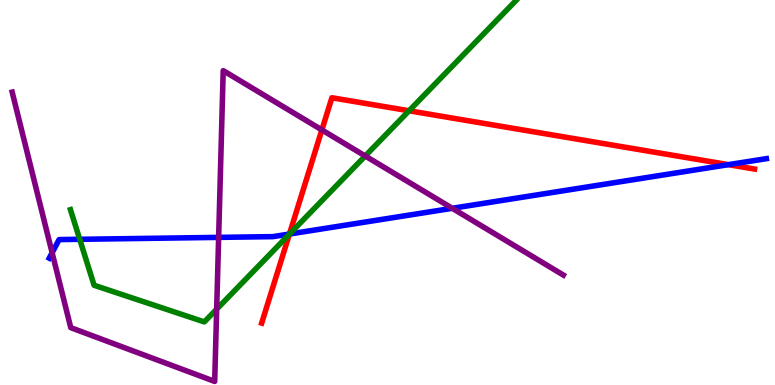[{'lines': ['blue', 'red'], 'intersections': [{'x': 3.73, 'y': 3.92}, {'x': 9.4, 'y': 5.72}]}, {'lines': ['green', 'red'], 'intersections': [{'x': 3.73, 'y': 3.92}, {'x': 5.28, 'y': 7.12}]}, {'lines': ['purple', 'red'], 'intersections': [{'x': 4.15, 'y': 6.63}]}, {'lines': ['blue', 'green'], 'intersections': [{'x': 1.03, 'y': 3.78}, {'x': 3.74, 'y': 3.92}]}, {'lines': ['blue', 'purple'], 'intersections': [{'x': 0.673, 'y': 3.44}, {'x': 2.82, 'y': 3.83}, {'x': 5.84, 'y': 4.59}]}, {'lines': ['green', 'purple'], 'intersections': [{'x': 2.8, 'y': 1.97}, {'x': 4.71, 'y': 5.95}]}]